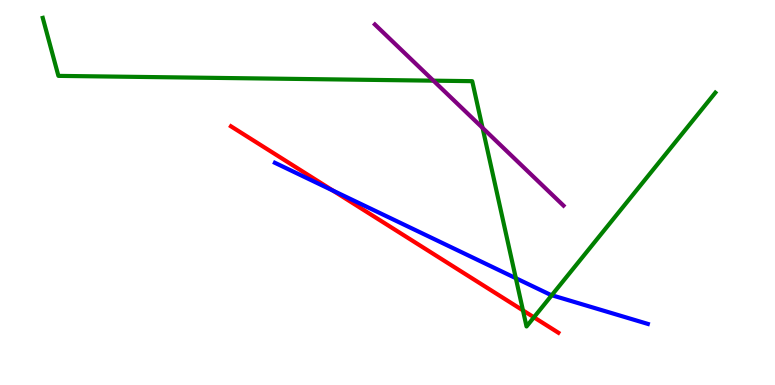[{'lines': ['blue', 'red'], 'intersections': [{'x': 4.29, 'y': 5.05}]}, {'lines': ['green', 'red'], 'intersections': [{'x': 6.75, 'y': 1.94}, {'x': 6.89, 'y': 1.76}]}, {'lines': ['purple', 'red'], 'intersections': []}, {'lines': ['blue', 'green'], 'intersections': [{'x': 6.66, 'y': 2.77}, {'x': 7.12, 'y': 2.33}]}, {'lines': ['blue', 'purple'], 'intersections': []}, {'lines': ['green', 'purple'], 'intersections': [{'x': 5.59, 'y': 7.9}, {'x': 6.23, 'y': 6.68}]}]